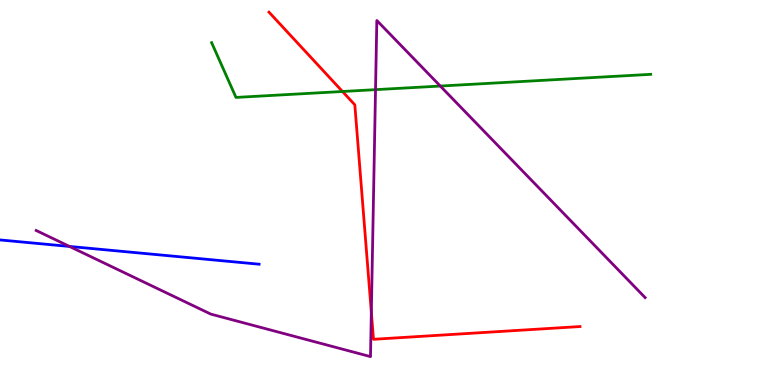[{'lines': ['blue', 'red'], 'intersections': []}, {'lines': ['green', 'red'], 'intersections': [{'x': 4.42, 'y': 7.62}]}, {'lines': ['purple', 'red'], 'intersections': [{'x': 4.79, 'y': 1.89}]}, {'lines': ['blue', 'green'], 'intersections': []}, {'lines': ['blue', 'purple'], 'intersections': [{'x': 0.897, 'y': 3.6}]}, {'lines': ['green', 'purple'], 'intersections': [{'x': 4.85, 'y': 7.67}, {'x': 5.68, 'y': 7.76}]}]